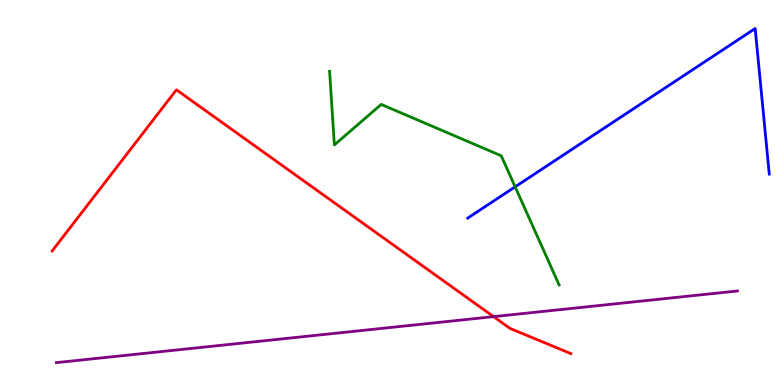[{'lines': ['blue', 'red'], 'intersections': []}, {'lines': ['green', 'red'], 'intersections': []}, {'lines': ['purple', 'red'], 'intersections': [{'x': 6.37, 'y': 1.78}]}, {'lines': ['blue', 'green'], 'intersections': [{'x': 6.65, 'y': 5.15}]}, {'lines': ['blue', 'purple'], 'intersections': []}, {'lines': ['green', 'purple'], 'intersections': []}]